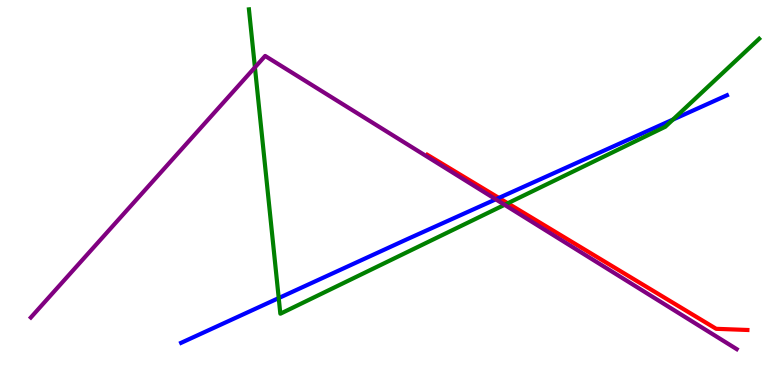[{'lines': ['blue', 'red'], 'intersections': [{'x': 6.44, 'y': 4.86}]}, {'lines': ['green', 'red'], 'intersections': [{'x': 6.55, 'y': 4.72}]}, {'lines': ['purple', 'red'], 'intersections': []}, {'lines': ['blue', 'green'], 'intersections': [{'x': 3.6, 'y': 2.26}, {'x': 8.68, 'y': 6.89}]}, {'lines': ['blue', 'purple'], 'intersections': [{'x': 6.4, 'y': 4.82}]}, {'lines': ['green', 'purple'], 'intersections': [{'x': 3.29, 'y': 8.25}, {'x': 6.51, 'y': 4.68}]}]